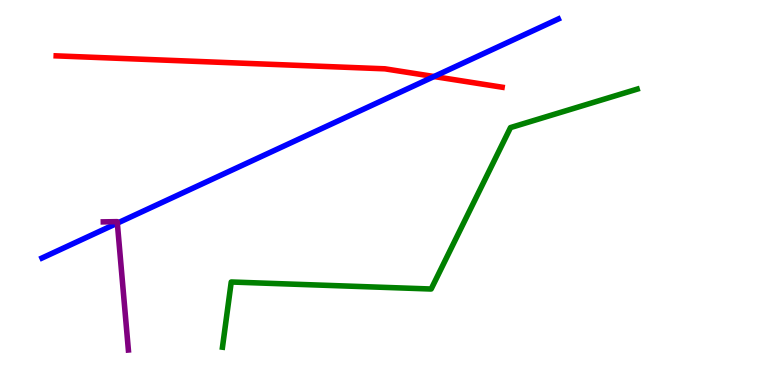[{'lines': ['blue', 'red'], 'intersections': [{'x': 5.6, 'y': 8.01}]}, {'lines': ['green', 'red'], 'intersections': []}, {'lines': ['purple', 'red'], 'intersections': []}, {'lines': ['blue', 'green'], 'intersections': []}, {'lines': ['blue', 'purple'], 'intersections': [{'x': 1.51, 'y': 4.2}]}, {'lines': ['green', 'purple'], 'intersections': []}]